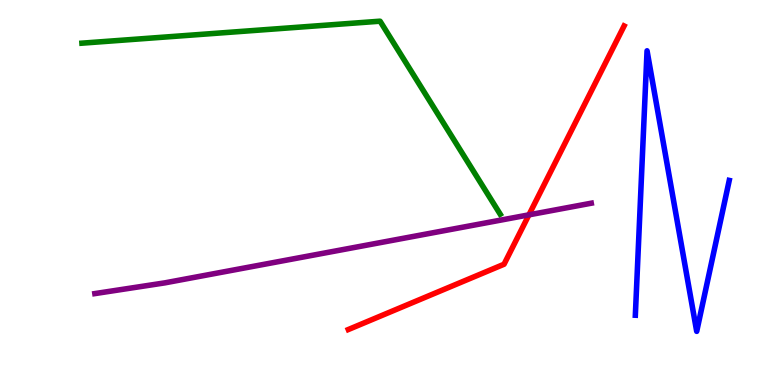[{'lines': ['blue', 'red'], 'intersections': []}, {'lines': ['green', 'red'], 'intersections': []}, {'lines': ['purple', 'red'], 'intersections': [{'x': 6.82, 'y': 4.42}]}, {'lines': ['blue', 'green'], 'intersections': []}, {'lines': ['blue', 'purple'], 'intersections': []}, {'lines': ['green', 'purple'], 'intersections': []}]